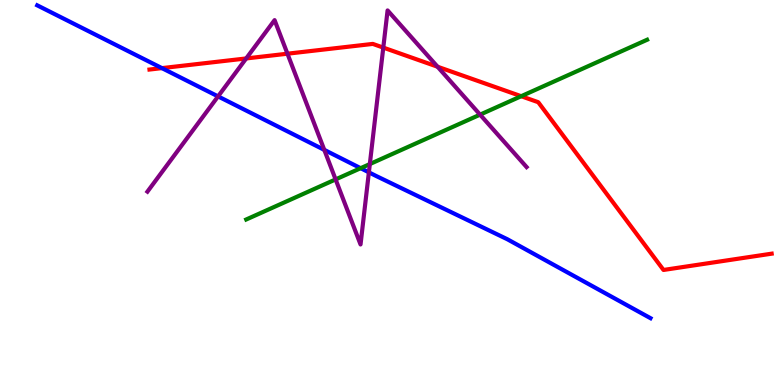[{'lines': ['blue', 'red'], 'intersections': [{'x': 2.09, 'y': 8.23}]}, {'lines': ['green', 'red'], 'intersections': [{'x': 6.73, 'y': 7.5}]}, {'lines': ['purple', 'red'], 'intersections': [{'x': 3.18, 'y': 8.48}, {'x': 3.71, 'y': 8.61}, {'x': 4.95, 'y': 8.76}, {'x': 5.65, 'y': 8.27}]}, {'lines': ['blue', 'green'], 'intersections': [{'x': 4.65, 'y': 5.63}]}, {'lines': ['blue', 'purple'], 'intersections': [{'x': 2.81, 'y': 7.5}, {'x': 4.18, 'y': 6.11}, {'x': 4.76, 'y': 5.52}]}, {'lines': ['green', 'purple'], 'intersections': [{'x': 4.33, 'y': 5.34}, {'x': 4.77, 'y': 5.74}, {'x': 6.19, 'y': 7.02}]}]